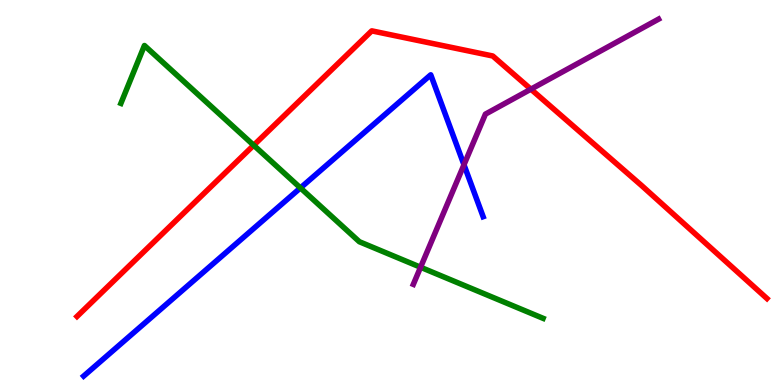[{'lines': ['blue', 'red'], 'intersections': []}, {'lines': ['green', 'red'], 'intersections': [{'x': 3.27, 'y': 6.23}]}, {'lines': ['purple', 'red'], 'intersections': [{'x': 6.85, 'y': 7.68}]}, {'lines': ['blue', 'green'], 'intersections': [{'x': 3.88, 'y': 5.12}]}, {'lines': ['blue', 'purple'], 'intersections': [{'x': 5.99, 'y': 5.72}]}, {'lines': ['green', 'purple'], 'intersections': [{'x': 5.43, 'y': 3.06}]}]